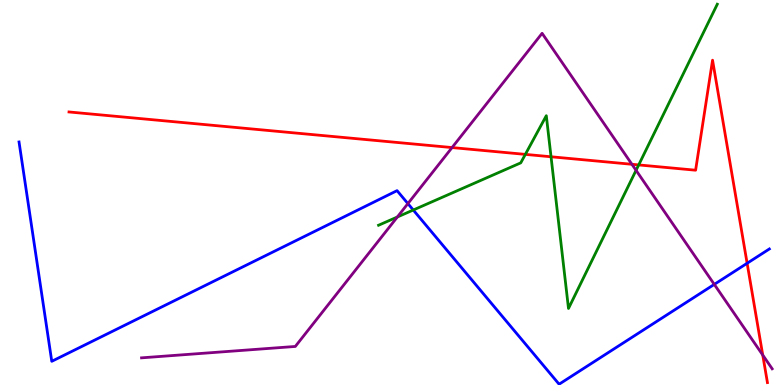[{'lines': ['blue', 'red'], 'intersections': [{'x': 9.64, 'y': 3.16}]}, {'lines': ['green', 'red'], 'intersections': [{'x': 6.78, 'y': 5.99}, {'x': 7.11, 'y': 5.93}, {'x': 8.24, 'y': 5.72}]}, {'lines': ['purple', 'red'], 'intersections': [{'x': 5.83, 'y': 6.17}, {'x': 8.15, 'y': 5.73}, {'x': 9.84, 'y': 0.778}]}, {'lines': ['blue', 'green'], 'intersections': [{'x': 5.33, 'y': 4.55}]}, {'lines': ['blue', 'purple'], 'intersections': [{'x': 5.26, 'y': 4.71}, {'x': 9.22, 'y': 2.61}]}, {'lines': ['green', 'purple'], 'intersections': [{'x': 5.13, 'y': 4.36}, {'x': 8.21, 'y': 5.58}]}]